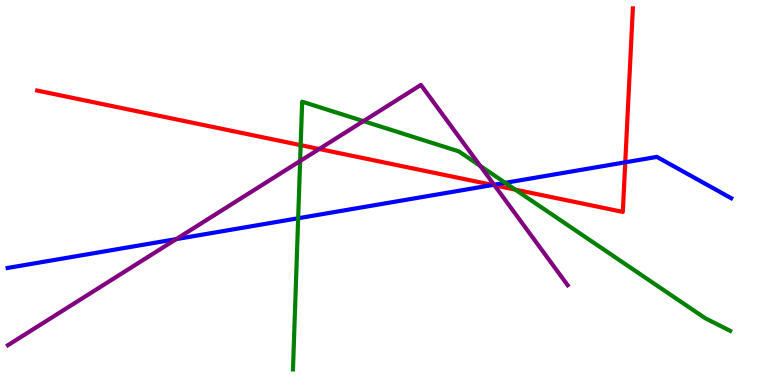[{'lines': ['blue', 'red'], 'intersections': [{'x': 6.36, 'y': 5.2}, {'x': 8.07, 'y': 5.78}]}, {'lines': ['green', 'red'], 'intersections': [{'x': 3.88, 'y': 6.23}, {'x': 6.65, 'y': 5.07}]}, {'lines': ['purple', 'red'], 'intersections': [{'x': 4.12, 'y': 6.13}, {'x': 6.38, 'y': 5.19}]}, {'lines': ['blue', 'green'], 'intersections': [{'x': 3.85, 'y': 4.33}, {'x': 6.52, 'y': 5.25}]}, {'lines': ['blue', 'purple'], 'intersections': [{'x': 2.27, 'y': 3.79}, {'x': 6.37, 'y': 5.2}]}, {'lines': ['green', 'purple'], 'intersections': [{'x': 3.87, 'y': 5.82}, {'x': 4.69, 'y': 6.85}, {'x': 6.2, 'y': 5.69}]}]